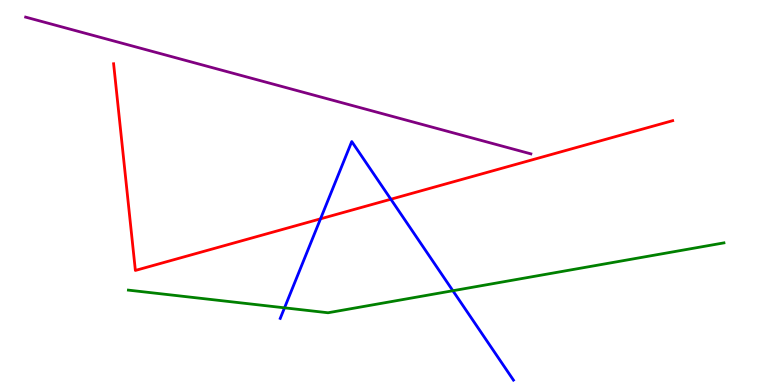[{'lines': ['blue', 'red'], 'intersections': [{'x': 4.14, 'y': 4.32}, {'x': 5.04, 'y': 4.83}]}, {'lines': ['green', 'red'], 'intersections': []}, {'lines': ['purple', 'red'], 'intersections': []}, {'lines': ['blue', 'green'], 'intersections': [{'x': 3.67, 'y': 2.0}, {'x': 5.84, 'y': 2.45}]}, {'lines': ['blue', 'purple'], 'intersections': []}, {'lines': ['green', 'purple'], 'intersections': []}]